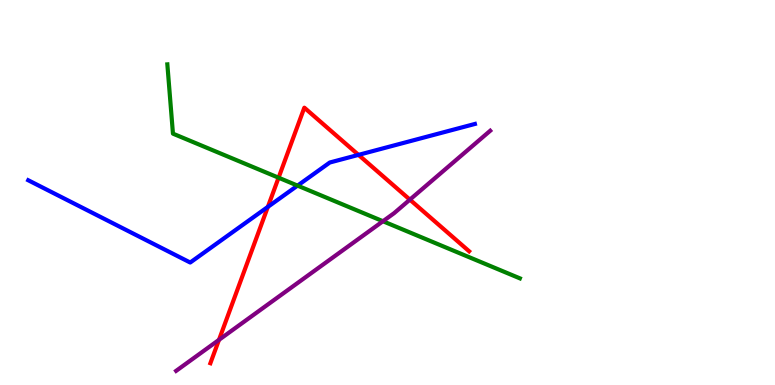[{'lines': ['blue', 'red'], 'intersections': [{'x': 3.46, 'y': 4.63}, {'x': 4.63, 'y': 5.98}]}, {'lines': ['green', 'red'], 'intersections': [{'x': 3.59, 'y': 5.38}]}, {'lines': ['purple', 'red'], 'intersections': [{'x': 2.83, 'y': 1.17}, {'x': 5.29, 'y': 4.81}]}, {'lines': ['blue', 'green'], 'intersections': [{'x': 3.84, 'y': 5.18}]}, {'lines': ['blue', 'purple'], 'intersections': []}, {'lines': ['green', 'purple'], 'intersections': [{'x': 4.94, 'y': 4.25}]}]